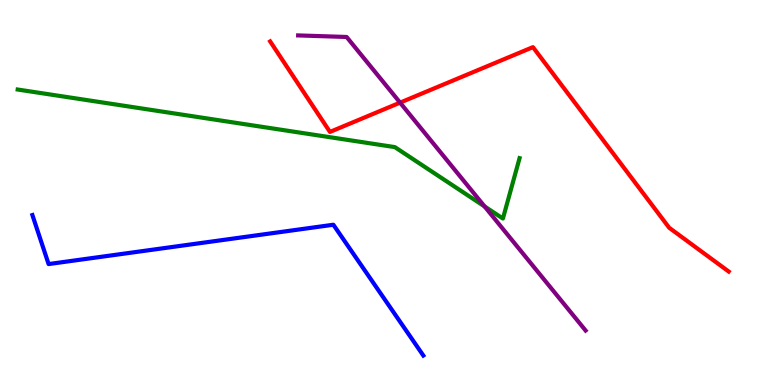[{'lines': ['blue', 'red'], 'intersections': []}, {'lines': ['green', 'red'], 'intersections': []}, {'lines': ['purple', 'red'], 'intersections': [{'x': 5.16, 'y': 7.33}]}, {'lines': ['blue', 'green'], 'intersections': []}, {'lines': ['blue', 'purple'], 'intersections': []}, {'lines': ['green', 'purple'], 'intersections': [{'x': 6.25, 'y': 4.64}]}]